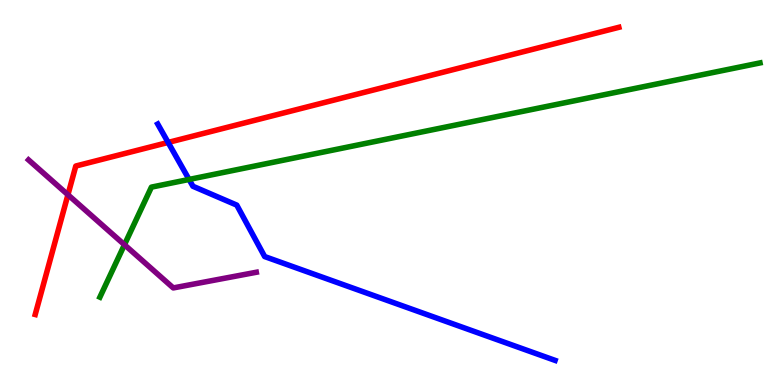[{'lines': ['blue', 'red'], 'intersections': [{'x': 2.17, 'y': 6.3}]}, {'lines': ['green', 'red'], 'intersections': []}, {'lines': ['purple', 'red'], 'intersections': [{'x': 0.877, 'y': 4.94}]}, {'lines': ['blue', 'green'], 'intersections': [{'x': 2.44, 'y': 5.34}]}, {'lines': ['blue', 'purple'], 'intersections': []}, {'lines': ['green', 'purple'], 'intersections': [{'x': 1.61, 'y': 3.64}]}]